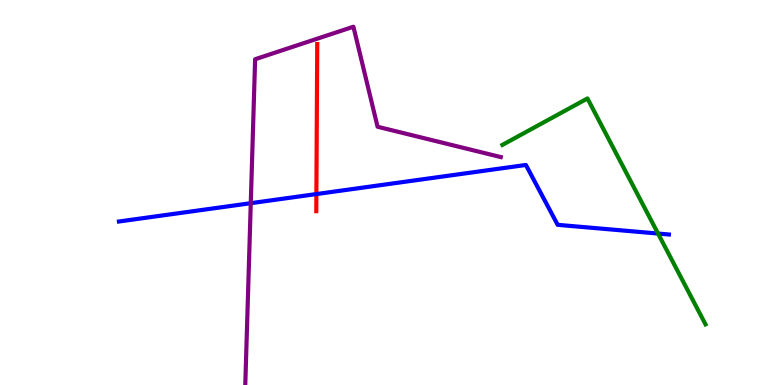[{'lines': ['blue', 'red'], 'intersections': [{'x': 4.08, 'y': 4.96}]}, {'lines': ['green', 'red'], 'intersections': []}, {'lines': ['purple', 'red'], 'intersections': []}, {'lines': ['blue', 'green'], 'intersections': [{'x': 8.49, 'y': 3.93}]}, {'lines': ['blue', 'purple'], 'intersections': [{'x': 3.24, 'y': 4.72}]}, {'lines': ['green', 'purple'], 'intersections': []}]